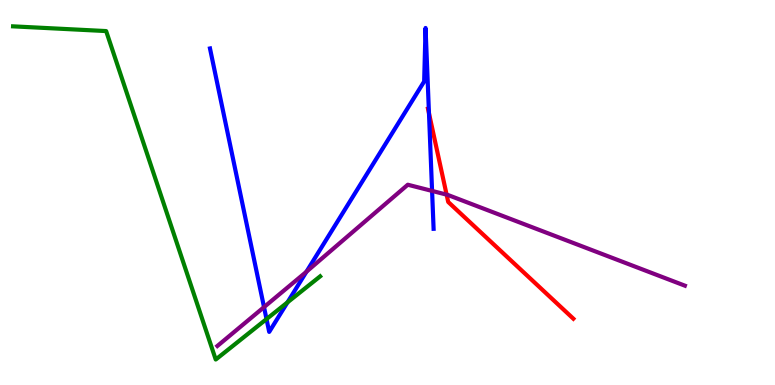[{'lines': ['blue', 'red'], 'intersections': [{'x': 5.54, 'y': 7.06}]}, {'lines': ['green', 'red'], 'intersections': []}, {'lines': ['purple', 'red'], 'intersections': [{'x': 5.76, 'y': 4.94}]}, {'lines': ['blue', 'green'], 'intersections': [{'x': 3.44, 'y': 1.71}, {'x': 3.71, 'y': 2.15}]}, {'lines': ['blue', 'purple'], 'intersections': [{'x': 3.41, 'y': 2.02}, {'x': 3.95, 'y': 2.94}, {'x': 5.58, 'y': 5.04}]}, {'lines': ['green', 'purple'], 'intersections': []}]